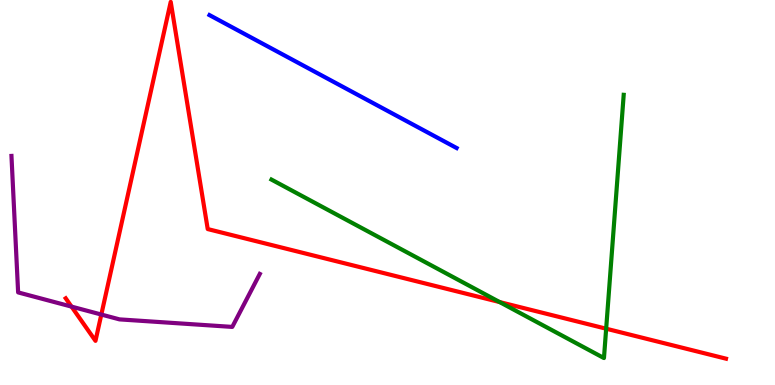[{'lines': ['blue', 'red'], 'intersections': []}, {'lines': ['green', 'red'], 'intersections': [{'x': 6.45, 'y': 2.15}, {'x': 7.82, 'y': 1.46}]}, {'lines': ['purple', 'red'], 'intersections': [{'x': 0.923, 'y': 2.04}, {'x': 1.31, 'y': 1.83}]}, {'lines': ['blue', 'green'], 'intersections': []}, {'lines': ['blue', 'purple'], 'intersections': []}, {'lines': ['green', 'purple'], 'intersections': []}]